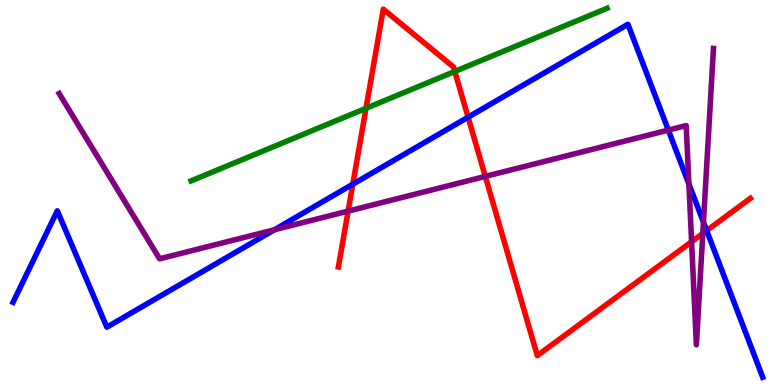[{'lines': ['blue', 'red'], 'intersections': [{'x': 4.55, 'y': 5.22}, {'x': 6.04, 'y': 6.96}, {'x': 9.12, 'y': 4.01}]}, {'lines': ['green', 'red'], 'intersections': [{'x': 4.72, 'y': 7.19}, {'x': 5.87, 'y': 8.14}]}, {'lines': ['purple', 'red'], 'intersections': [{'x': 4.49, 'y': 4.52}, {'x': 6.26, 'y': 5.42}, {'x': 8.92, 'y': 3.72}, {'x': 9.07, 'y': 3.94}]}, {'lines': ['blue', 'green'], 'intersections': []}, {'lines': ['blue', 'purple'], 'intersections': [{'x': 3.54, 'y': 4.03}, {'x': 8.62, 'y': 6.62}, {'x': 8.89, 'y': 5.22}, {'x': 9.08, 'y': 4.23}]}, {'lines': ['green', 'purple'], 'intersections': []}]